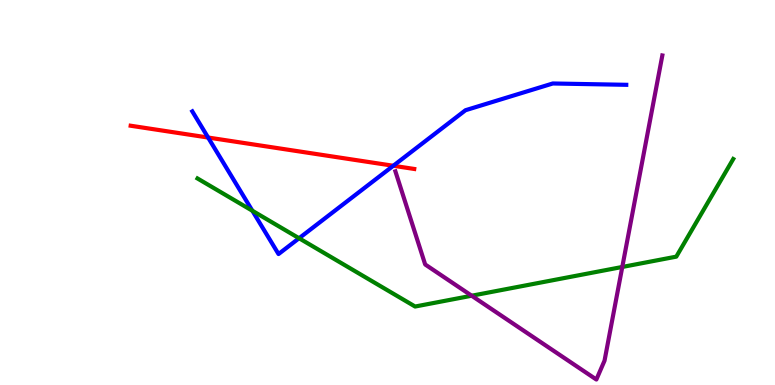[{'lines': ['blue', 'red'], 'intersections': [{'x': 2.69, 'y': 6.43}, {'x': 5.07, 'y': 5.69}]}, {'lines': ['green', 'red'], 'intersections': []}, {'lines': ['purple', 'red'], 'intersections': []}, {'lines': ['blue', 'green'], 'intersections': [{'x': 3.26, 'y': 4.53}, {'x': 3.86, 'y': 3.81}]}, {'lines': ['blue', 'purple'], 'intersections': []}, {'lines': ['green', 'purple'], 'intersections': [{'x': 6.09, 'y': 2.32}, {'x': 8.03, 'y': 3.07}]}]